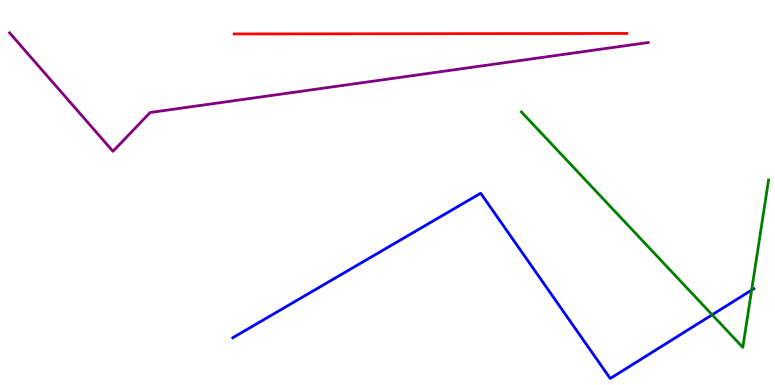[{'lines': ['blue', 'red'], 'intersections': []}, {'lines': ['green', 'red'], 'intersections': []}, {'lines': ['purple', 'red'], 'intersections': []}, {'lines': ['blue', 'green'], 'intersections': [{'x': 9.19, 'y': 1.82}, {'x': 9.7, 'y': 2.47}]}, {'lines': ['blue', 'purple'], 'intersections': []}, {'lines': ['green', 'purple'], 'intersections': []}]